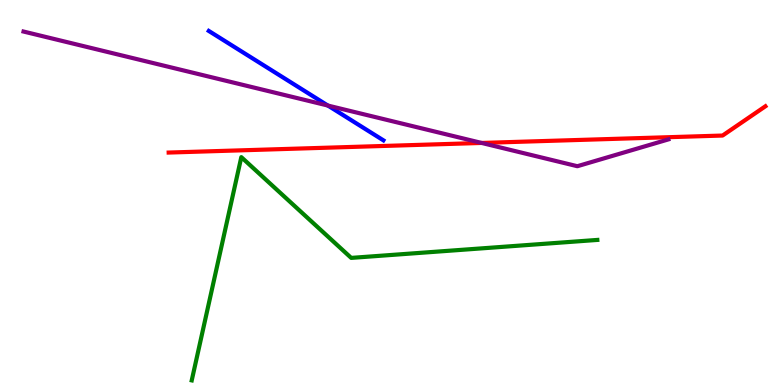[{'lines': ['blue', 'red'], 'intersections': []}, {'lines': ['green', 'red'], 'intersections': []}, {'lines': ['purple', 'red'], 'intersections': [{'x': 6.21, 'y': 6.29}]}, {'lines': ['blue', 'green'], 'intersections': []}, {'lines': ['blue', 'purple'], 'intersections': [{'x': 4.23, 'y': 7.26}]}, {'lines': ['green', 'purple'], 'intersections': []}]